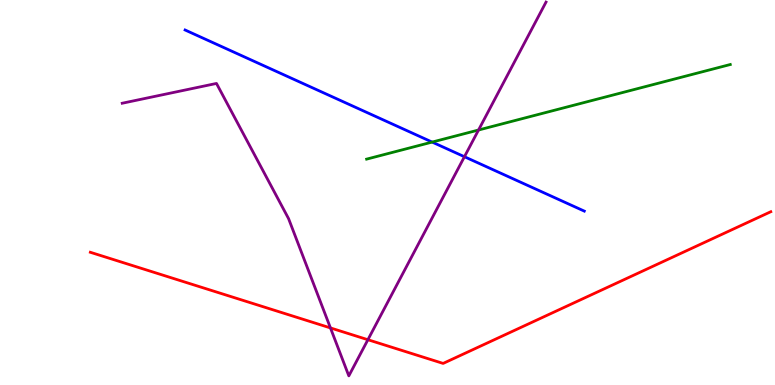[{'lines': ['blue', 'red'], 'intersections': []}, {'lines': ['green', 'red'], 'intersections': []}, {'lines': ['purple', 'red'], 'intersections': [{'x': 4.26, 'y': 1.48}, {'x': 4.75, 'y': 1.18}]}, {'lines': ['blue', 'green'], 'intersections': [{'x': 5.58, 'y': 6.31}]}, {'lines': ['blue', 'purple'], 'intersections': [{'x': 5.99, 'y': 5.93}]}, {'lines': ['green', 'purple'], 'intersections': [{'x': 6.17, 'y': 6.62}]}]